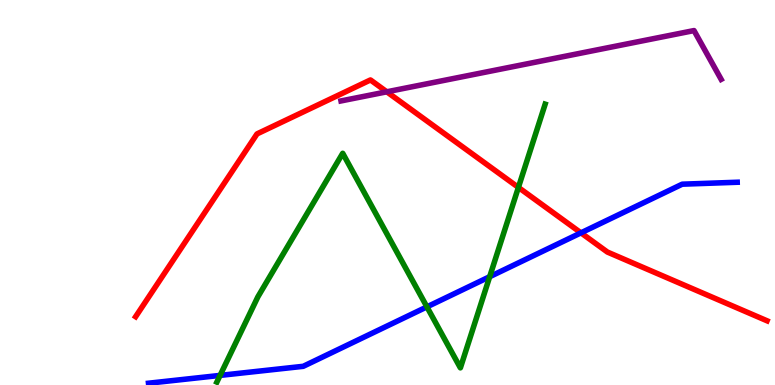[{'lines': ['blue', 'red'], 'intersections': [{'x': 7.5, 'y': 3.95}]}, {'lines': ['green', 'red'], 'intersections': [{'x': 6.69, 'y': 5.13}]}, {'lines': ['purple', 'red'], 'intersections': [{'x': 4.99, 'y': 7.62}]}, {'lines': ['blue', 'green'], 'intersections': [{'x': 2.84, 'y': 0.249}, {'x': 5.51, 'y': 2.03}, {'x': 6.32, 'y': 2.81}]}, {'lines': ['blue', 'purple'], 'intersections': []}, {'lines': ['green', 'purple'], 'intersections': []}]